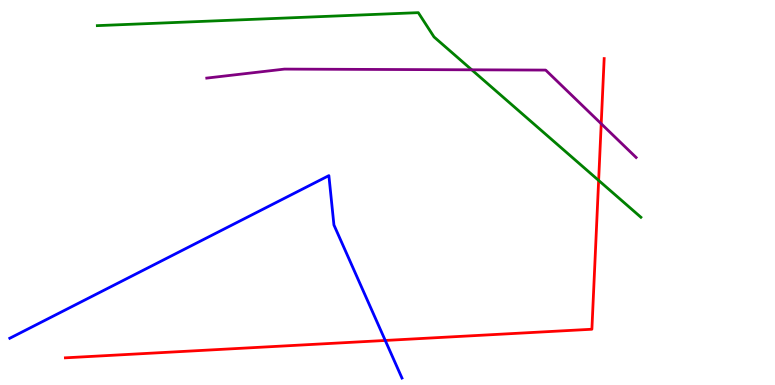[{'lines': ['blue', 'red'], 'intersections': [{'x': 4.97, 'y': 1.16}]}, {'lines': ['green', 'red'], 'intersections': [{'x': 7.72, 'y': 5.31}]}, {'lines': ['purple', 'red'], 'intersections': [{'x': 7.76, 'y': 6.79}]}, {'lines': ['blue', 'green'], 'intersections': []}, {'lines': ['blue', 'purple'], 'intersections': []}, {'lines': ['green', 'purple'], 'intersections': [{'x': 6.09, 'y': 8.19}]}]